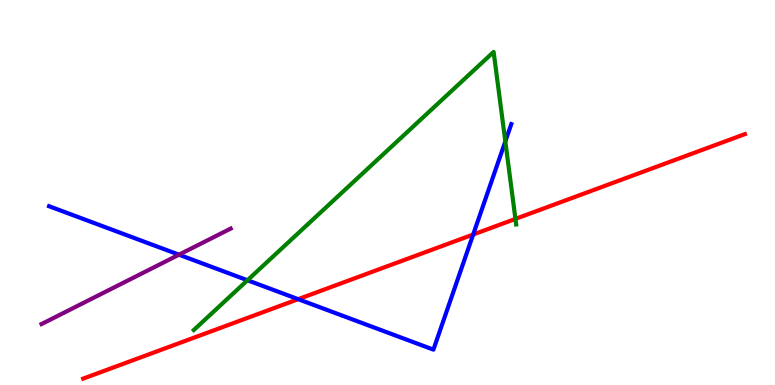[{'lines': ['blue', 'red'], 'intersections': [{'x': 3.85, 'y': 2.23}, {'x': 6.11, 'y': 3.91}]}, {'lines': ['green', 'red'], 'intersections': [{'x': 6.65, 'y': 4.31}]}, {'lines': ['purple', 'red'], 'intersections': []}, {'lines': ['blue', 'green'], 'intersections': [{'x': 3.19, 'y': 2.72}, {'x': 6.52, 'y': 6.33}]}, {'lines': ['blue', 'purple'], 'intersections': [{'x': 2.31, 'y': 3.38}]}, {'lines': ['green', 'purple'], 'intersections': []}]